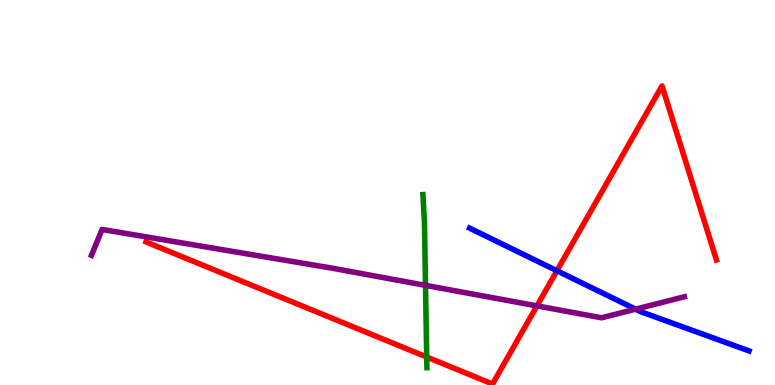[{'lines': ['blue', 'red'], 'intersections': [{'x': 7.19, 'y': 2.97}]}, {'lines': ['green', 'red'], 'intersections': [{'x': 5.51, 'y': 0.727}]}, {'lines': ['purple', 'red'], 'intersections': [{'x': 6.93, 'y': 2.05}]}, {'lines': ['blue', 'green'], 'intersections': []}, {'lines': ['blue', 'purple'], 'intersections': [{'x': 8.2, 'y': 1.97}]}, {'lines': ['green', 'purple'], 'intersections': [{'x': 5.49, 'y': 2.59}]}]